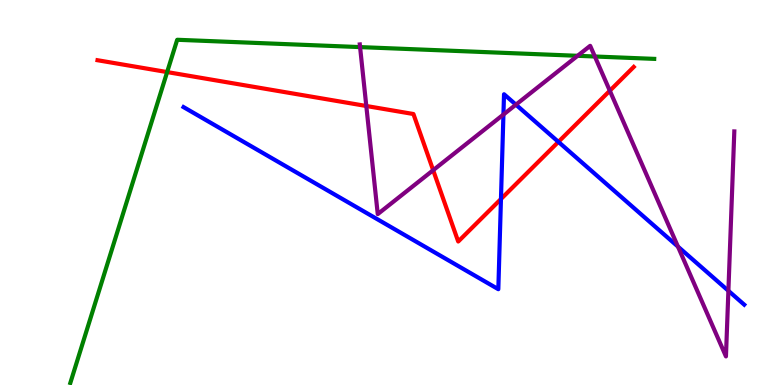[{'lines': ['blue', 'red'], 'intersections': [{'x': 6.46, 'y': 4.83}, {'x': 7.21, 'y': 6.31}]}, {'lines': ['green', 'red'], 'intersections': [{'x': 2.16, 'y': 8.13}]}, {'lines': ['purple', 'red'], 'intersections': [{'x': 4.73, 'y': 7.25}, {'x': 5.59, 'y': 5.58}, {'x': 7.87, 'y': 7.64}]}, {'lines': ['blue', 'green'], 'intersections': []}, {'lines': ['blue', 'purple'], 'intersections': [{'x': 6.5, 'y': 7.02}, {'x': 6.66, 'y': 7.28}, {'x': 8.75, 'y': 3.59}, {'x': 9.4, 'y': 2.45}]}, {'lines': ['green', 'purple'], 'intersections': [{'x': 4.65, 'y': 8.78}, {'x': 7.45, 'y': 8.55}, {'x': 7.68, 'y': 8.53}]}]